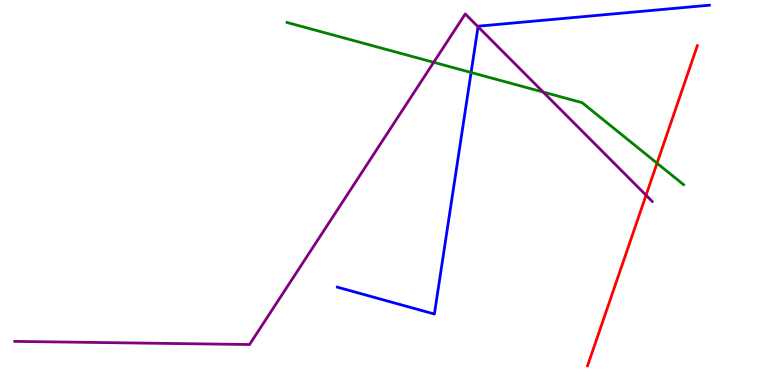[{'lines': ['blue', 'red'], 'intersections': []}, {'lines': ['green', 'red'], 'intersections': [{'x': 8.48, 'y': 5.76}]}, {'lines': ['purple', 'red'], 'intersections': [{'x': 8.34, 'y': 4.93}]}, {'lines': ['blue', 'green'], 'intersections': [{'x': 6.08, 'y': 8.12}]}, {'lines': ['blue', 'purple'], 'intersections': [{'x': 6.17, 'y': 9.3}]}, {'lines': ['green', 'purple'], 'intersections': [{'x': 5.6, 'y': 8.38}, {'x': 7.01, 'y': 7.61}]}]